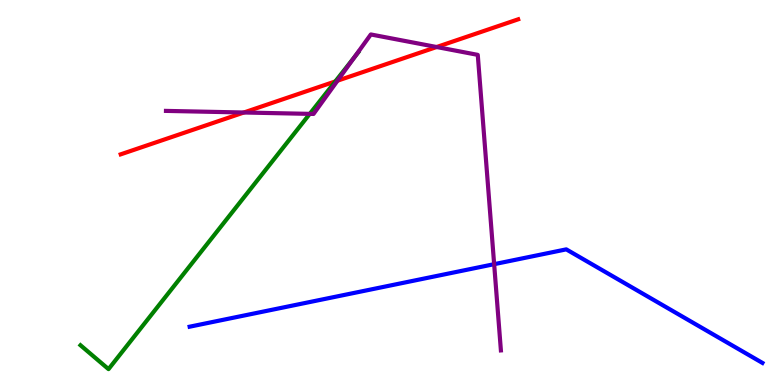[{'lines': ['blue', 'red'], 'intersections': []}, {'lines': ['green', 'red'], 'intersections': [{'x': 4.33, 'y': 7.88}]}, {'lines': ['purple', 'red'], 'intersections': [{'x': 3.15, 'y': 7.08}, {'x': 4.35, 'y': 7.9}, {'x': 5.63, 'y': 8.78}]}, {'lines': ['blue', 'green'], 'intersections': []}, {'lines': ['blue', 'purple'], 'intersections': [{'x': 6.38, 'y': 3.14}]}, {'lines': ['green', 'purple'], 'intersections': [{'x': 4.0, 'y': 7.04}, {'x': 4.58, 'y': 8.52}]}]